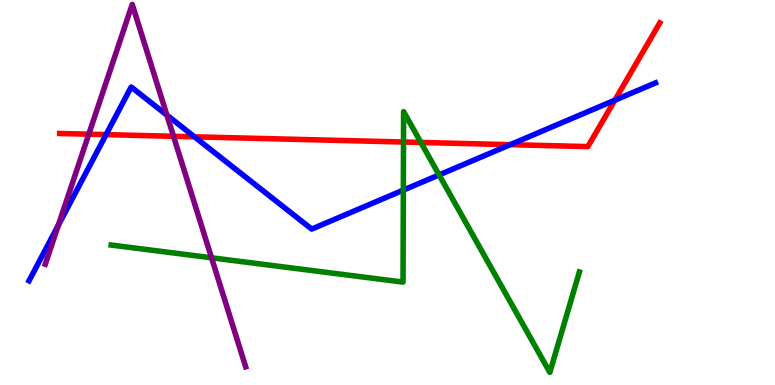[{'lines': ['blue', 'red'], 'intersections': [{'x': 1.37, 'y': 6.5}, {'x': 2.51, 'y': 6.45}, {'x': 6.58, 'y': 6.24}, {'x': 7.93, 'y': 7.4}]}, {'lines': ['green', 'red'], 'intersections': [{'x': 5.21, 'y': 6.31}, {'x': 5.43, 'y': 6.3}]}, {'lines': ['purple', 'red'], 'intersections': [{'x': 1.15, 'y': 6.51}, {'x': 2.24, 'y': 6.46}]}, {'lines': ['blue', 'green'], 'intersections': [{'x': 5.2, 'y': 5.06}, {'x': 5.67, 'y': 5.46}]}, {'lines': ['blue', 'purple'], 'intersections': [{'x': 0.753, 'y': 4.15}, {'x': 2.15, 'y': 7.01}]}, {'lines': ['green', 'purple'], 'intersections': [{'x': 2.73, 'y': 3.3}]}]